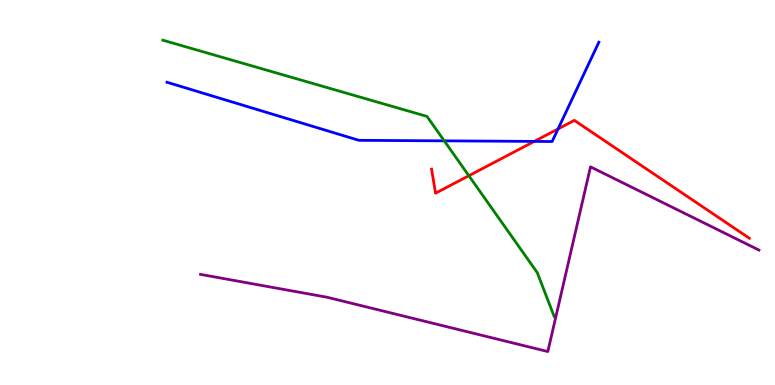[{'lines': ['blue', 'red'], 'intersections': [{'x': 6.89, 'y': 6.33}, {'x': 7.2, 'y': 6.65}]}, {'lines': ['green', 'red'], 'intersections': [{'x': 6.05, 'y': 5.44}]}, {'lines': ['purple', 'red'], 'intersections': []}, {'lines': ['blue', 'green'], 'intersections': [{'x': 5.73, 'y': 6.34}]}, {'lines': ['blue', 'purple'], 'intersections': []}, {'lines': ['green', 'purple'], 'intersections': []}]